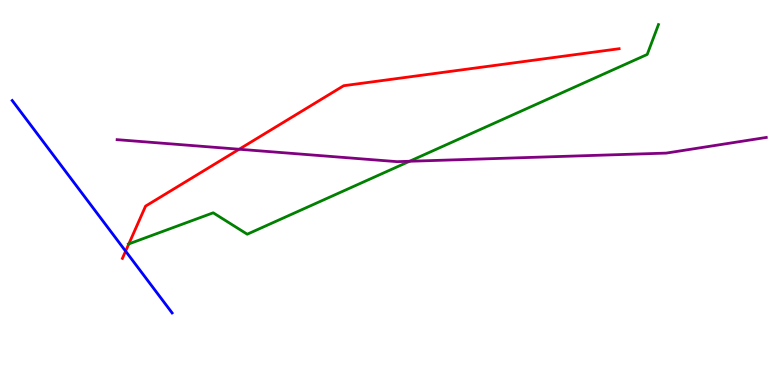[{'lines': ['blue', 'red'], 'intersections': [{'x': 1.62, 'y': 3.48}]}, {'lines': ['green', 'red'], 'intersections': [{'x': 1.66, 'y': 3.66}]}, {'lines': ['purple', 'red'], 'intersections': [{'x': 3.09, 'y': 6.12}]}, {'lines': ['blue', 'green'], 'intersections': []}, {'lines': ['blue', 'purple'], 'intersections': []}, {'lines': ['green', 'purple'], 'intersections': [{'x': 5.28, 'y': 5.81}]}]